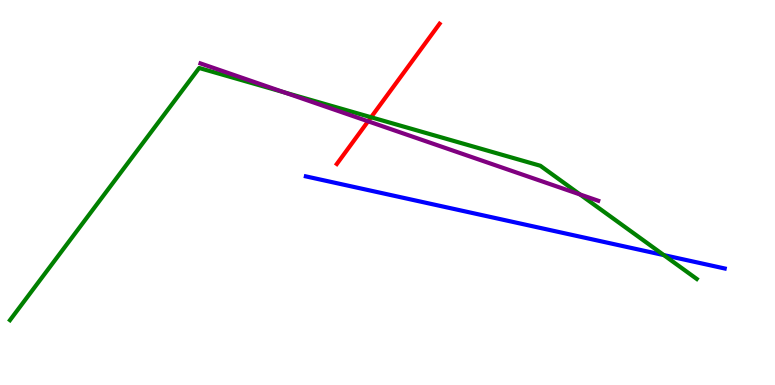[{'lines': ['blue', 'red'], 'intersections': []}, {'lines': ['green', 'red'], 'intersections': [{'x': 4.79, 'y': 6.95}]}, {'lines': ['purple', 'red'], 'intersections': [{'x': 4.75, 'y': 6.85}]}, {'lines': ['blue', 'green'], 'intersections': [{'x': 8.57, 'y': 3.37}]}, {'lines': ['blue', 'purple'], 'intersections': []}, {'lines': ['green', 'purple'], 'intersections': [{'x': 3.67, 'y': 7.6}, {'x': 7.48, 'y': 4.95}]}]